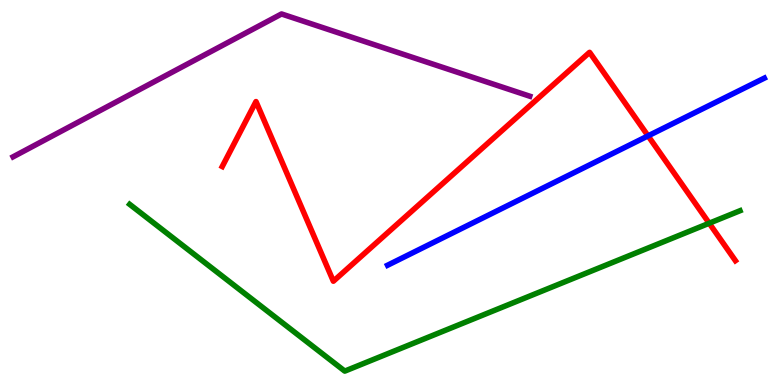[{'lines': ['blue', 'red'], 'intersections': [{'x': 8.36, 'y': 6.47}]}, {'lines': ['green', 'red'], 'intersections': [{'x': 9.15, 'y': 4.2}]}, {'lines': ['purple', 'red'], 'intersections': []}, {'lines': ['blue', 'green'], 'intersections': []}, {'lines': ['blue', 'purple'], 'intersections': []}, {'lines': ['green', 'purple'], 'intersections': []}]